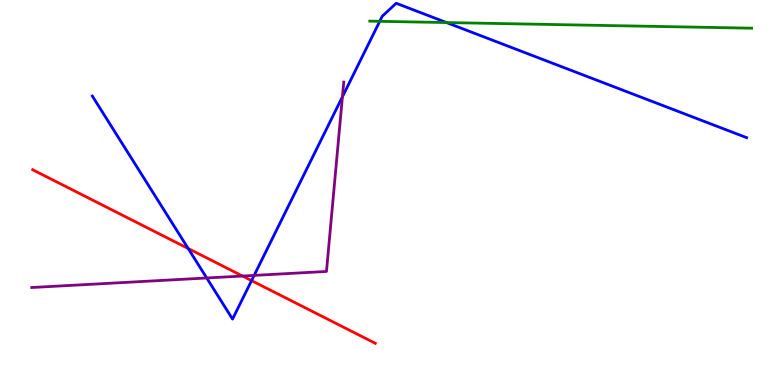[{'lines': ['blue', 'red'], 'intersections': [{'x': 2.43, 'y': 3.55}, {'x': 3.25, 'y': 2.71}]}, {'lines': ['green', 'red'], 'intersections': []}, {'lines': ['purple', 'red'], 'intersections': [{'x': 3.13, 'y': 2.83}]}, {'lines': ['blue', 'green'], 'intersections': [{'x': 4.9, 'y': 9.45}, {'x': 5.76, 'y': 9.41}]}, {'lines': ['blue', 'purple'], 'intersections': [{'x': 2.67, 'y': 2.78}, {'x': 3.28, 'y': 2.85}, {'x': 4.42, 'y': 7.49}]}, {'lines': ['green', 'purple'], 'intersections': []}]